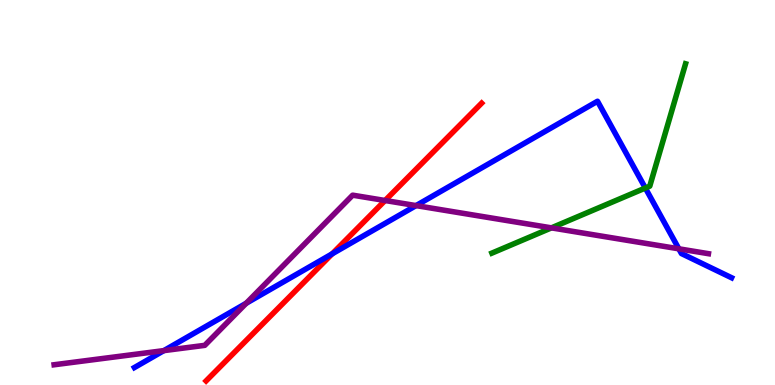[{'lines': ['blue', 'red'], 'intersections': [{'x': 4.29, 'y': 3.41}]}, {'lines': ['green', 'red'], 'intersections': []}, {'lines': ['purple', 'red'], 'intersections': [{'x': 4.97, 'y': 4.79}]}, {'lines': ['blue', 'green'], 'intersections': [{'x': 8.33, 'y': 5.12}]}, {'lines': ['blue', 'purple'], 'intersections': [{'x': 2.11, 'y': 0.893}, {'x': 3.18, 'y': 2.12}, {'x': 5.37, 'y': 4.66}, {'x': 8.76, 'y': 3.54}]}, {'lines': ['green', 'purple'], 'intersections': [{'x': 7.12, 'y': 4.08}]}]